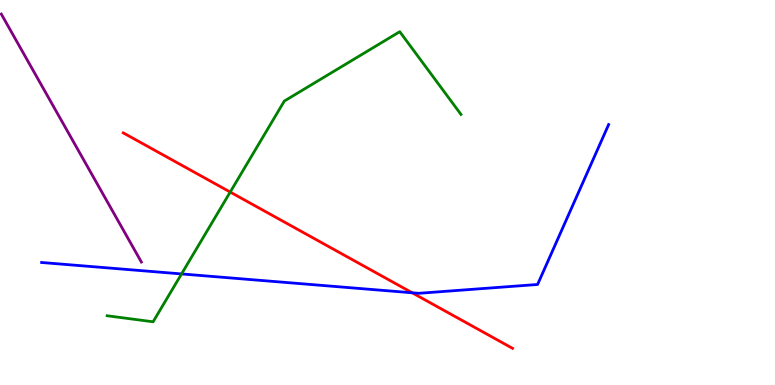[{'lines': ['blue', 'red'], 'intersections': [{'x': 5.32, 'y': 2.4}]}, {'lines': ['green', 'red'], 'intersections': [{'x': 2.97, 'y': 5.01}]}, {'lines': ['purple', 'red'], 'intersections': []}, {'lines': ['blue', 'green'], 'intersections': [{'x': 2.34, 'y': 2.88}]}, {'lines': ['blue', 'purple'], 'intersections': []}, {'lines': ['green', 'purple'], 'intersections': []}]